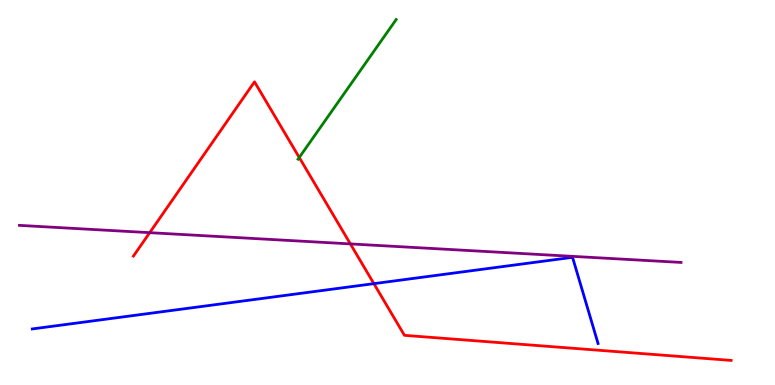[{'lines': ['blue', 'red'], 'intersections': [{'x': 4.82, 'y': 2.63}]}, {'lines': ['green', 'red'], 'intersections': [{'x': 3.86, 'y': 5.91}]}, {'lines': ['purple', 'red'], 'intersections': [{'x': 1.93, 'y': 3.96}, {'x': 4.52, 'y': 3.66}]}, {'lines': ['blue', 'green'], 'intersections': []}, {'lines': ['blue', 'purple'], 'intersections': []}, {'lines': ['green', 'purple'], 'intersections': []}]